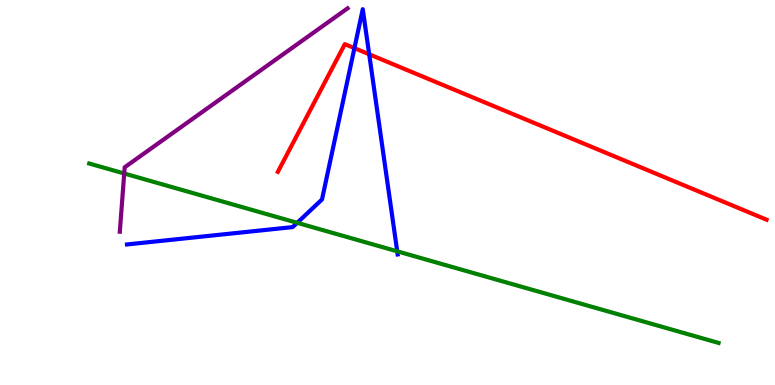[{'lines': ['blue', 'red'], 'intersections': [{'x': 4.57, 'y': 8.75}, {'x': 4.76, 'y': 8.59}]}, {'lines': ['green', 'red'], 'intersections': []}, {'lines': ['purple', 'red'], 'intersections': []}, {'lines': ['blue', 'green'], 'intersections': [{'x': 3.84, 'y': 4.21}, {'x': 5.13, 'y': 3.47}]}, {'lines': ['blue', 'purple'], 'intersections': []}, {'lines': ['green', 'purple'], 'intersections': [{'x': 1.6, 'y': 5.49}]}]